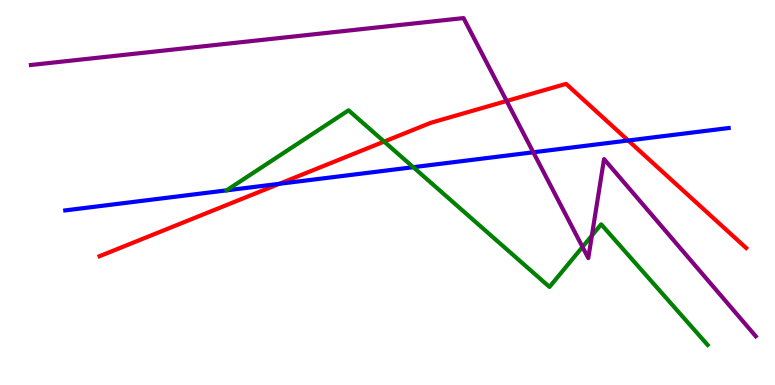[{'lines': ['blue', 'red'], 'intersections': [{'x': 3.6, 'y': 5.23}, {'x': 8.11, 'y': 6.35}]}, {'lines': ['green', 'red'], 'intersections': [{'x': 4.96, 'y': 6.32}]}, {'lines': ['purple', 'red'], 'intersections': [{'x': 6.54, 'y': 7.38}]}, {'lines': ['blue', 'green'], 'intersections': [{'x': 5.33, 'y': 5.66}]}, {'lines': ['blue', 'purple'], 'intersections': [{'x': 6.88, 'y': 6.04}]}, {'lines': ['green', 'purple'], 'intersections': [{'x': 7.52, 'y': 3.59}, {'x': 7.64, 'y': 3.88}]}]